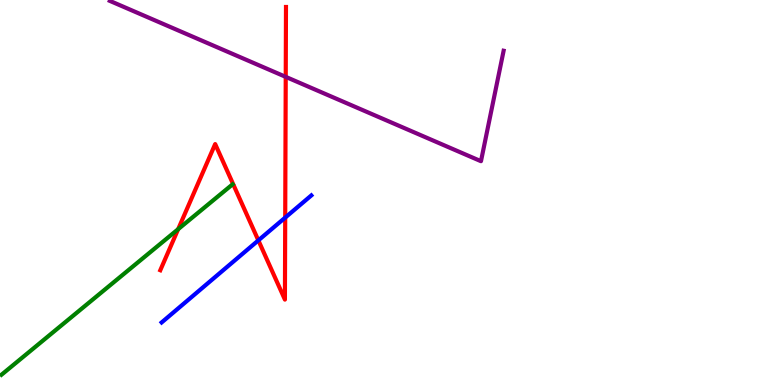[{'lines': ['blue', 'red'], 'intersections': [{'x': 3.33, 'y': 3.76}, {'x': 3.68, 'y': 4.35}]}, {'lines': ['green', 'red'], 'intersections': [{'x': 2.3, 'y': 4.05}]}, {'lines': ['purple', 'red'], 'intersections': [{'x': 3.69, 'y': 8.0}]}, {'lines': ['blue', 'green'], 'intersections': []}, {'lines': ['blue', 'purple'], 'intersections': []}, {'lines': ['green', 'purple'], 'intersections': []}]